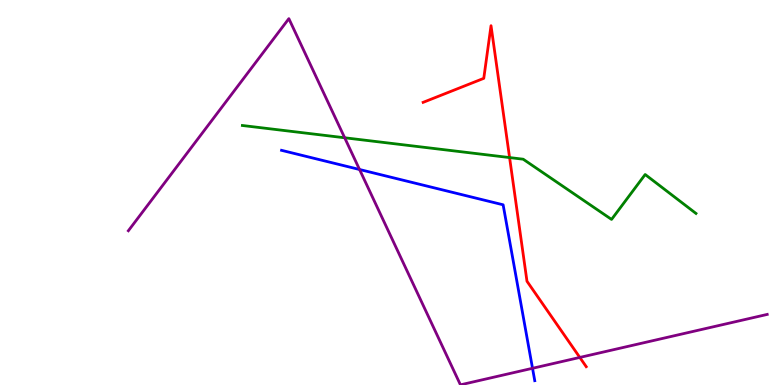[{'lines': ['blue', 'red'], 'intersections': []}, {'lines': ['green', 'red'], 'intersections': [{'x': 6.58, 'y': 5.91}]}, {'lines': ['purple', 'red'], 'intersections': [{'x': 7.48, 'y': 0.716}]}, {'lines': ['blue', 'green'], 'intersections': []}, {'lines': ['blue', 'purple'], 'intersections': [{'x': 4.64, 'y': 5.6}, {'x': 6.87, 'y': 0.434}]}, {'lines': ['green', 'purple'], 'intersections': [{'x': 4.45, 'y': 6.42}]}]